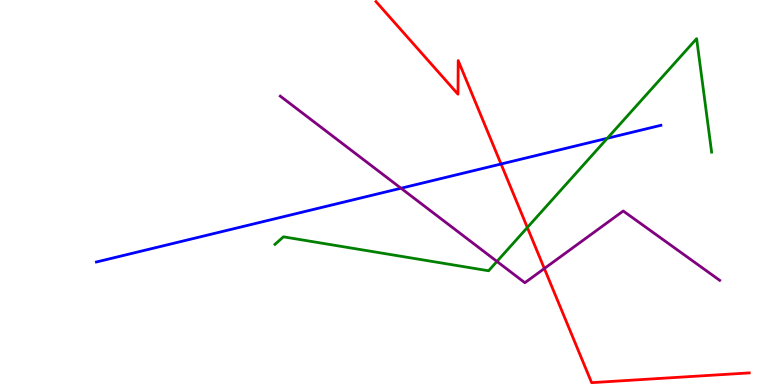[{'lines': ['blue', 'red'], 'intersections': [{'x': 6.47, 'y': 5.74}]}, {'lines': ['green', 'red'], 'intersections': [{'x': 6.8, 'y': 4.09}]}, {'lines': ['purple', 'red'], 'intersections': [{'x': 7.02, 'y': 3.03}]}, {'lines': ['blue', 'green'], 'intersections': [{'x': 7.84, 'y': 6.41}]}, {'lines': ['blue', 'purple'], 'intersections': [{'x': 5.17, 'y': 5.11}]}, {'lines': ['green', 'purple'], 'intersections': [{'x': 6.41, 'y': 3.21}]}]